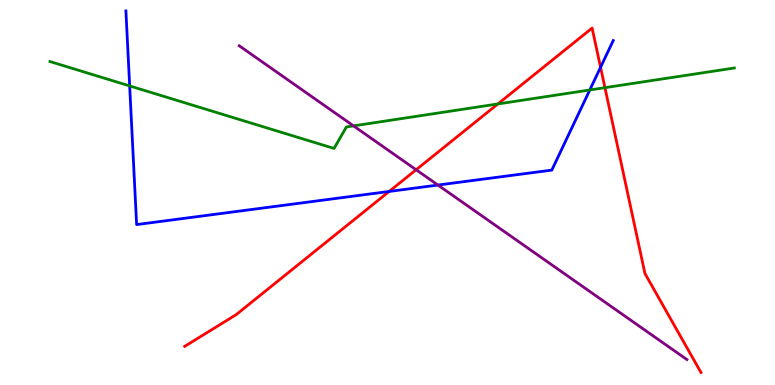[{'lines': ['blue', 'red'], 'intersections': [{'x': 5.02, 'y': 5.03}, {'x': 7.75, 'y': 8.25}]}, {'lines': ['green', 'red'], 'intersections': [{'x': 6.42, 'y': 7.3}, {'x': 7.81, 'y': 7.72}]}, {'lines': ['purple', 'red'], 'intersections': [{'x': 5.37, 'y': 5.59}]}, {'lines': ['blue', 'green'], 'intersections': [{'x': 1.67, 'y': 7.77}, {'x': 7.61, 'y': 7.66}]}, {'lines': ['blue', 'purple'], 'intersections': [{'x': 5.65, 'y': 5.19}]}, {'lines': ['green', 'purple'], 'intersections': [{'x': 4.56, 'y': 6.73}]}]